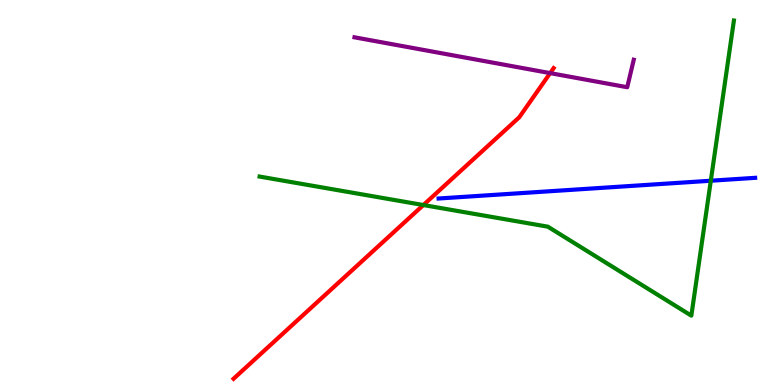[{'lines': ['blue', 'red'], 'intersections': []}, {'lines': ['green', 'red'], 'intersections': [{'x': 5.46, 'y': 4.67}]}, {'lines': ['purple', 'red'], 'intersections': [{'x': 7.1, 'y': 8.1}]}, {'lines': ['blue', 'green'], 'intersections': [{'x': 9.17, 'y': 5.31}]}, {'lines': ['blue', 'purple'], 'intersections': []}, {'lines': ['green', 'purple'], 'intersections': []}]